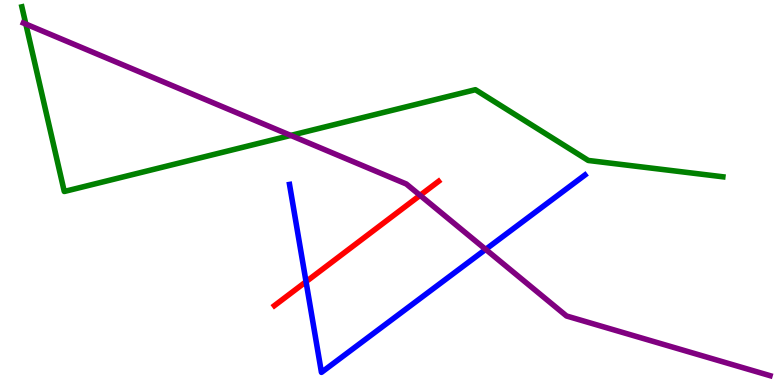[{'lines': ['blue', 'red'], 'intersections': [{'x': 3.95, 'y': 2.68}]}, {'lines': ['green', 'red'], 'intersections': []}, {'lines': ['purple', 'red'], 'intersections': [{'x': 5.42, 'y': 4.93}]}, {'lines': ['blue', 'green'], 'intersections': []}, {'lines': ['blue', 'purple'], 'intersections': [{'x': 6.27, 'y': 3.52}]}, {'lines': ['green', 'purple'], 'intersections': [{'x': 0.333, 'y': 9.38}, {'x': 3.75, 'y': 6.48}]}]